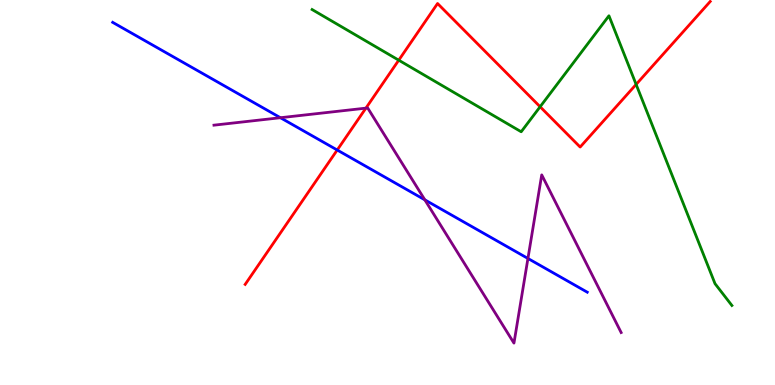[{'lines': ['blue', 'red'], 'intersections': [{'x': 4.35, 'y': 6.1}]}, {'lines': ['green', 'red'], 'intersections': [{'x': 5.15, 'y': 8.44}, {'x': 6.97, 'y': 7.23}, {'x': 8.21, 'y': 7.81}]}, {'lines': ['purple', 'red'], 'intersections': [{'x': 4.72, 'y': 7.19}]}, {'lines': ['blue', 'green'], 'intersections': []}, {'lines': ['blue', 'purple'], 'intersections': [{'x': 3.62, 'y': 6.94}, {'x': 5.48, 'y': 4.81}, {'x': 6.81, 'y': 3.29}]}, {'lines': ['green', 'purple'], 'intersections': []}]